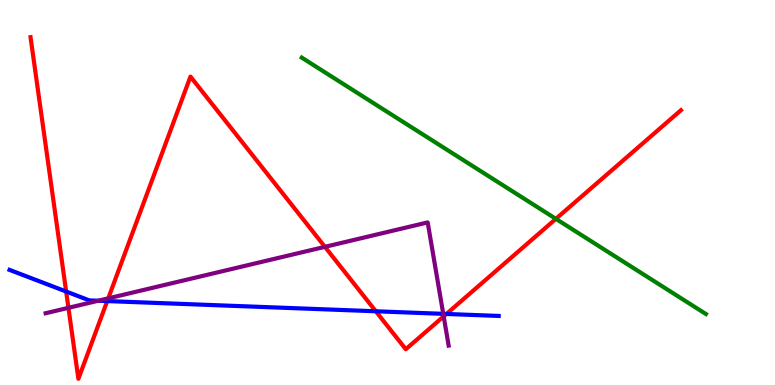[{'lines': ['blue', 'red'], 'intersections': [{'x': 0.854, 'y': 2.43}, {'x': 1.38, 'y': 2.18}, {'x': 4.85, 'y': 1.91}, {'x': 5.76, 'y': 1.85}]}, {'lines': ['green', 'red'], 'intersections': [{'x': 7.17, 'y': 4.32}]}, {'lines': ['purple', 'red'], 'intersections': [{'x': 0.883, 'y': 2.0}, {'x': 1.4, 'y': 2.25}, {'x': 4.19, 'y': 3.59}, {'x': 5.72, 'y': 1.78}]}, {'lines': ['blue', 'green'], 'intersections': []}, {'lines': ['blue', 'purple'], 'intersections': [{'x': 1.27, 'y': 2.19}, {'x': 5.72, 'y': 1.85}]}, {'lines': ['green', 'purple'], 'intersections': []}]